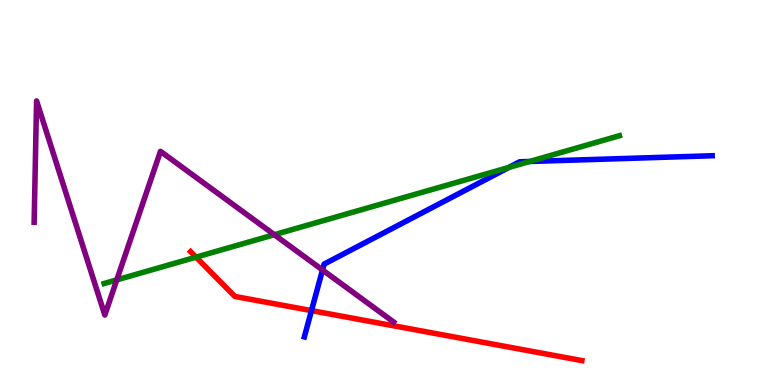[{'lines': ['blue', 'red'], 'intersections': [{'x': 4.02, 'y': 1.93}]}, {'lines': ['green', 'red'], 'intersections': [{'x': 2.53, 'y': 3.32}]}, {'lines': ['purple', 'red'], 'intersections': []}, {'lines': ['blue', 'green'], 'intersections': [{'x': 6.57, 'y': 5.65}, {'x': 6.83, 'y': 5.81}]}, {'lines': ['blue', 'purple'], 'intersections': [{'x': 4.16, 'y': 2.99}]}, {'lines': ['green', 'purple'], 'intersections': [{'x': 1.51, 'y': 2.73}, {'x': 3.54, 'y': 3.9}]}]